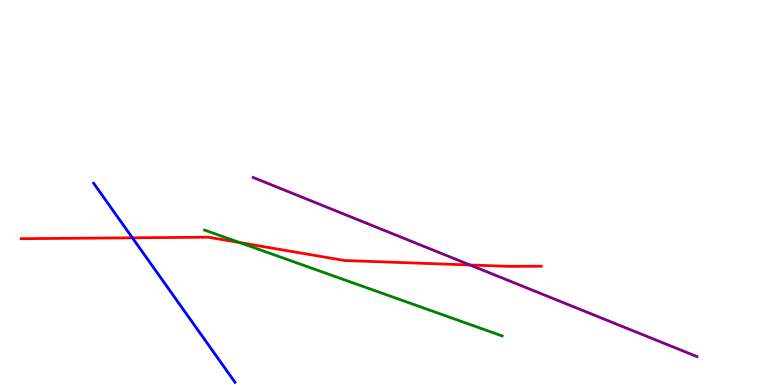[{'lines': ['blue', 'red'], 'intersections': [{'x': 1.71, 'y': 3.82}]}, {'lines': ['green', 'red'], 'intersections': [{'x': 3.09, 'y': 3.7}]}, {'lines': ['purple', 'red'], 'intersections': [{'x': 6.07, 'y': 3.12}]}, {'lines': ['blue', 'green'], 'intersections': []}, {'lines': ['blue', 'purple'], 'intersections': []}, {'lines': ['green', 'purple'], 'intersections': []}]